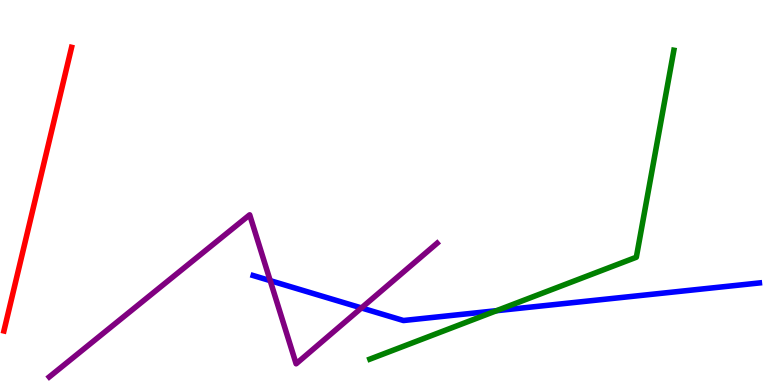[{'lines': ['blue', 'red'], 'intersections': []}, {'lines': ['green', 'red'], 'intersections': []}, {'lines': ['purple', 'red'], 'intersections': []}, {'lines': ['blue', 'green'], 'intersections': [{'x': 6.41, 'y': 1.93}]}, {'lines': ['blue', 'purple'], 'intersections': [{'x': 3.49, 'y': 2.71}, {'x': 4.66, 'y': 2.0}]}, {'lines': ['green', 'purple'], 'intersections': []}]